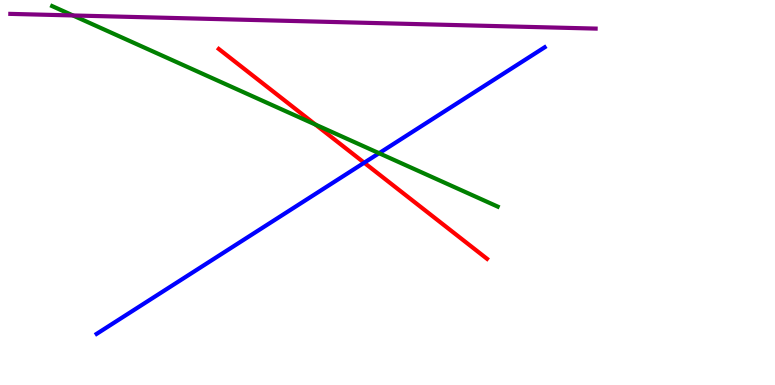[{'lines': ['blue', 'red'], 'intersections': [{'x': 4.7, 'y': 5.77}]}, {'lines': ['green', 'red'], 'intersections': [{'x': 4.07, 'y': 6.76}]}, {'lines': ['purple', 'red'], 'intersections': []}, {'lines': ['blue', 'green'], 'intersections': [{'x': 4.89, 'y': 6.02}]}, {'lines': ['blue', 'purple'], 'intersections': []}, {'lines': ['green', 'purple'], 'intersections': [{'x': 0.941, 'y': 9.6}]}]